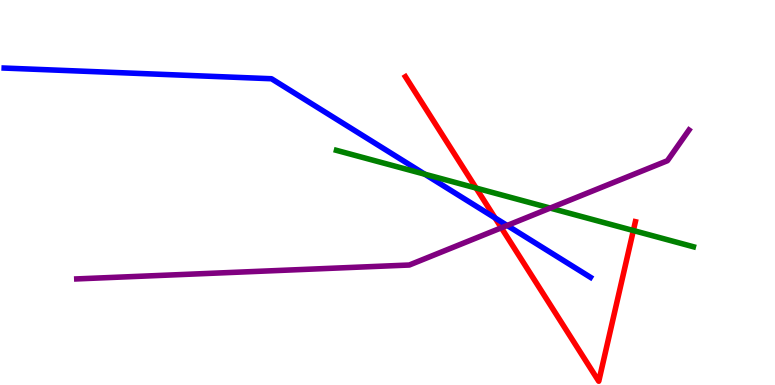[{'lines': ['blue', 'red'], 'intersections': [{'x': 6.39, 'y': 4.34}]}, {'lines': ['green', 'red'], 'intersections': [{'x': 6.14, 'y': 5.12}, {'x': 8.17, 'y': 4.01}]}, {'lines': ['purple', 'red'], 'intersections': [{'x': 6.47, 'y': 4.08}]}, {'lines': ['blue', 'green'], 'intersections': [{'x': 5.48, 'y': 5.47}]}, {'lines': ['blue', 'purple'], 'intersections': [{'x': 6.54, 'y': 4.14}]}, {'lines': ['green', 'purple'], 'intersections': [{'x': 7.1, 'y': 4.6}]}]